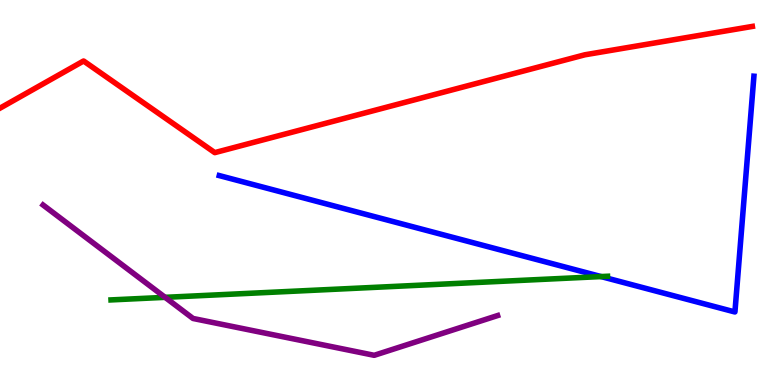[{'lines': ['blue', 'red'], 'intersections': []}, {'lines': ['green', 'red'], 'intersections': []}, {'lines': ['purple', 'red'], 'intersections': []}, {'lines': ['blue', 'green'], 'intersections': [{'x': 7.76, 'y': 2.82}]}, {'lines': ['blue', 'purple'], 'intersections': []}, {'lines': ['green', 'purple'], 'intersections': [{'x': 2.13, 'y': 2.28}]}]